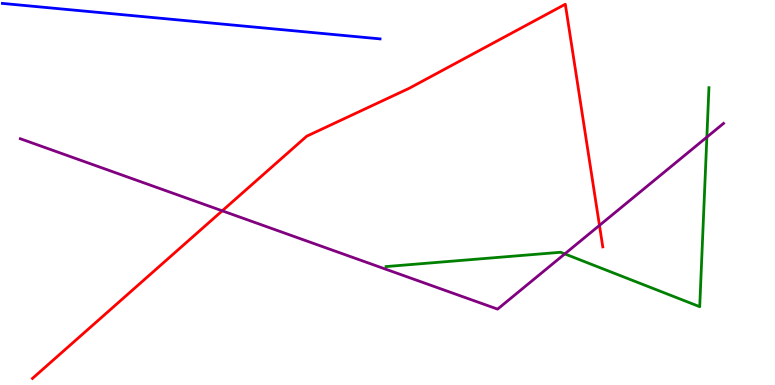[{'lines': ['blue', 'red'], 'intersections': []}, {'lines': ['green', 'red'], 'intersections': []}, {'lines': ['purple', 'red'], 'intersections': [{'x': 2.87, 'y': 4.52}, {'x': 7.73, 'y': 4.15}]}, {'lines': ['blue', 'green'], 'intersections': []}, {'lines': ['blue', 'purple'], 'intersections': []}, {'lines': ['green', 'purple'], 'intersections': [{'x': 7.29, 'y': 3.41}, {'x': 9.12, 'y': 6.44}]}]